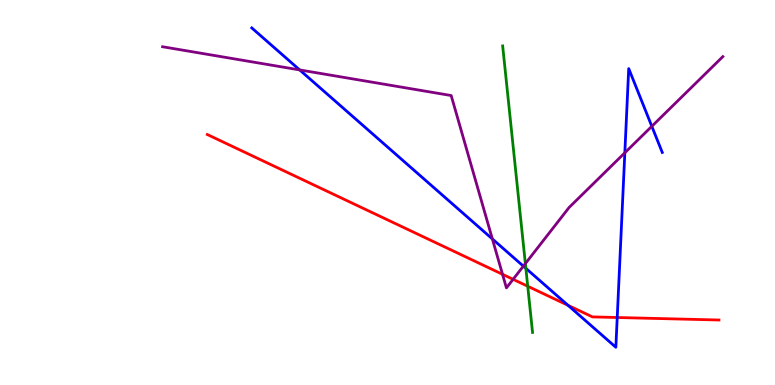[{'lines': ['blue', 'red'], 'intersections': [{'x': 7.33, 'y': 2.07}, {'x': 7.96, 'y': 1.75}]}, {'lines': ['green', 'red'], 'intersections': [{'x': 6.81, 'y': 2.57}]}, {'lines': ['purple', 'red'], 'intersections': [{'x': 6.48, 'y': 2.88}, {'x': 6.62, 'y': 2.74}]}, {'lines': ['blue', 'green'], 'intersections': [{'x': 6.79, 'y': 3.03}]}, {'lines': ['blue', 'purple'], 'intersections': [{'x': 3.87, 'y': 8.18}, {'x': 6.35, 'y': 3.79}, {'x': 6.75, 'y': 3.09}, {'x': 8.06, 'y': 6.03}, {'x': 8.41, 'y': 6.72}]}, {'lines': ['green', 'purple'], 'intersections': [{'x': 6.78, 'y': 3.15}]}]